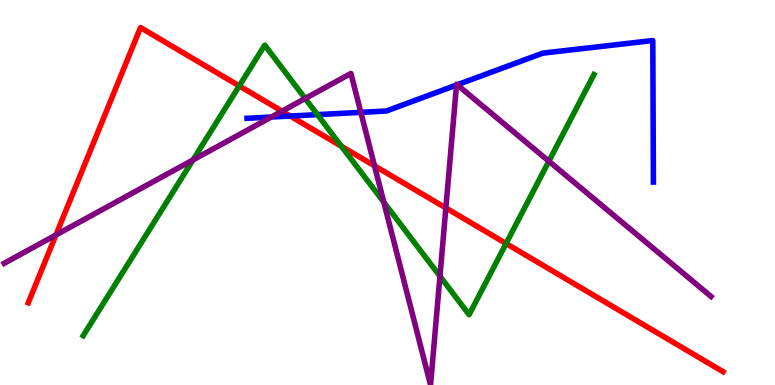[{'lines': ['blue', 'red'], 'intersections': [{'x': 3.75, 'y': 6.99}]}, {'lines': ['green', 'red'], 'intersections': [{'x': 3.09, 'y': 7.77}, {'x': 4.41, 'y': 6.2}, {'x': 6.53, 'y': 3.67}]}, {'lines': ['purple', 'red'], 'intersections': [{'x': 0.722, 'y': 3.9}, {'x': 3.64, 'y': 7.11}, {'x': 4.83, 'y': 5.69}, {'x': 5.75, 'y': 4.6}]}, {'lines': ['blue', 'green'], 'intersections': [{'x': 4.1, 'y': 7.02}]}, {'lines': ['blue', 'purple'], 'intersections': [{'x': 3.5, 'y': 6.96}, {'x': 4.66, 'y': 7.08}, {'x': 5.89, 'y': 7.79}, {'x': 5.9, 'y': 7.8}]}, {'lines': ['green', 'purple'], 'intersections': [{'x': 2.49, 'y': 5.85}, {'x': 3.94, 'y': 7.44}, {'x': 4.95, 'y': 4.75}, {'x': 5.68, 'y': 2.83}, {'x': 7.08, 'y': 5.81}]}]